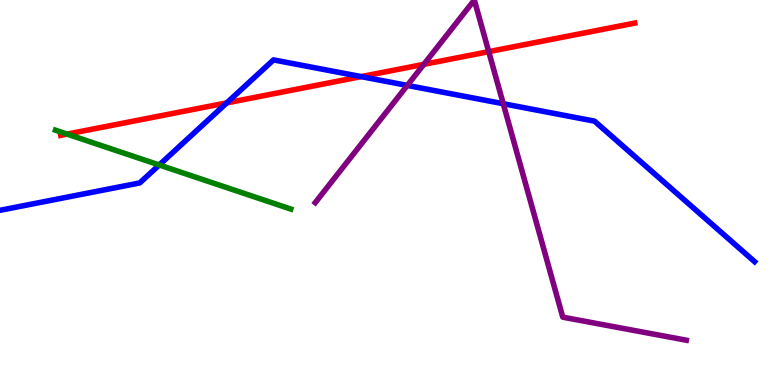[{'lines': ['blue', 'red'], 'intersections': [{'x': 2.93, 'y': 7.33}, {'x': 4.66, 'y': 8.01}]}, {'lines': ['green', 'red'], 'intersections': [{'x': 0.866, 'y': 6.52}]}, {'lines': ['purple', 'red'], 'intersections': [{'x': 5.47, 'y': 8.33}, {'x': 6.31, 'y': 8.66}]}, {'lines': ['blue', 'green'], 'intersections': [{'x': 2.05, 'y': 5.71}]}, {'lines': ['blue', 'purple'], 'intersections': [{'x': 5.26, 'y': 7.78}, {'x': 6.49, 'y': 7.31}]}, {'lines': ['green', 'purple'], 'intersections': []}]